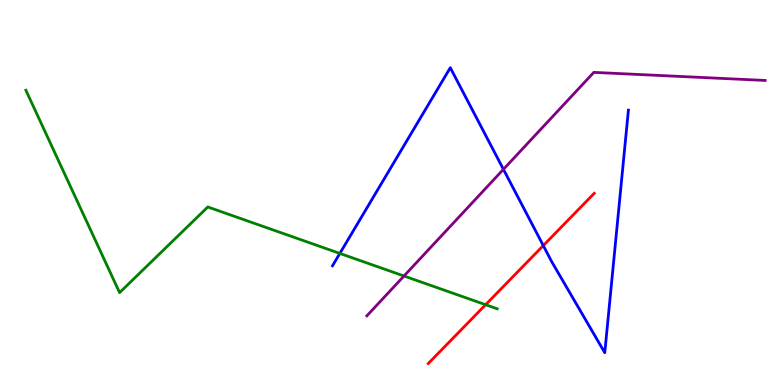[{'lines': ['blue', 'red'], 'intersections': [{'x': 7.01, 'y': 3.62}]}, {'lines': ['green', 'red'], 'intersections': [{'x': 6.27, 'y': 2.09}]}, {'lines': ['purple', 'red'], 'intersections': []}, {'lines': ['blue', 'green'], 'intersections': [{'x': 4.39, 'y': 3.42}]}, {'lines': ['blue', 'purple'], 'intersections': [{'x': 6.5, 'y': 5.6}]}, {'lines': ['green', 'purple'], 'intersections': [{'x': 5.21, 'y': 2.83}]}]